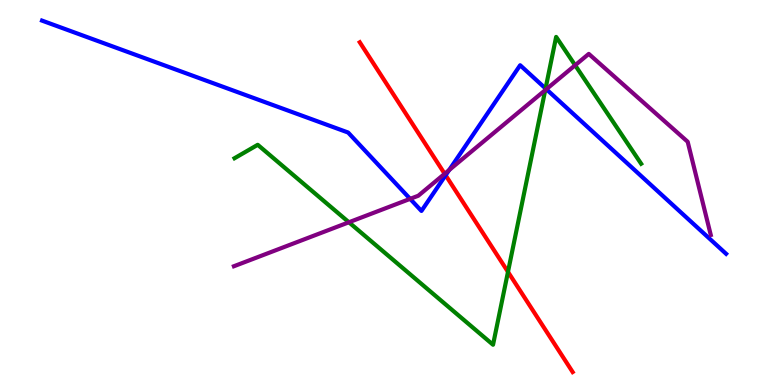[{'lines': ['blue', 'red'], 'intersections': [{'x': 5.75, 'y': 5.45}]}, {'lines': ['green', 'red'], 'intersections': [{'x': 6.55, 'y': 2.94}]}, {'lines': ['purple', 'red'], 'intersections': [{'x': 5.74, 'y': 5.49}]}, {'lines': ['blue', 'green'], 'intersections': [{'x': 7.04, 'y': 7.7}]}, {'lines': ['blue', 'purple'], 'intersections': [{'x': 5.29, 'y': 4.83}, {'x': 5.8, 'y': 5.58}, {'x': 7.05, 'y': 7.68}]}, {'lines': ['green', 'purple'], 'intersections': [{'x': 4.5, 'y': 4.23}, {'x': 7.04, 'y': 7.66}, {'x': 7.42, 'y': 8.31}]}]